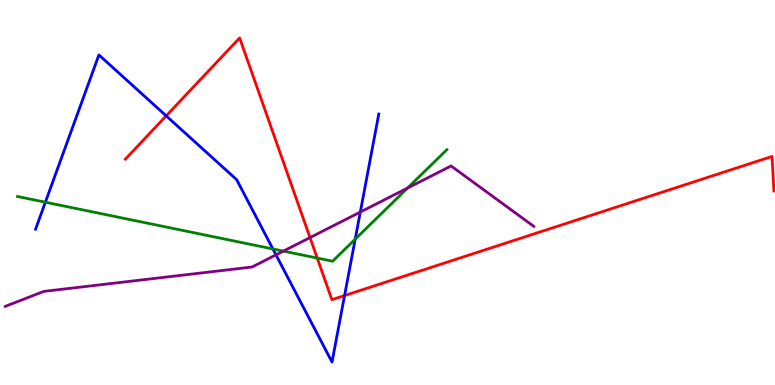[{'lines': ['blue', 'red'], 'intersections': [{'x': 2.14, 'y': 6.99}, {'x': 4.45, 'y': 2.32}]}, {'lines': ['green', 'red'], 'intersections': [{'x': 4.09, 'y': 3.3}]}, {'lines': ['purple', 'red'], 'intersections': [{'x': 4.0, 'y': 3.83}]}, {'lines': ['blue', 'green'], 'intersections': [{'x': 0.585, 'y': 4.75}, {'x': 3.52, 'y': 3.53}, {'x': 4.58, 'y': 3.79}]}, {'lines': ['blue', 'purple'], 'intersections': [{'x': 3.56, 'y': 3.38}, {'x': 4.65, 'y': 4.49}]}, {'lines': ['green', 'purple'], 'intersections': [{'x': 3.66, 'y': 3.48}, {'x': 5.26, 'y': 5.11}]}]